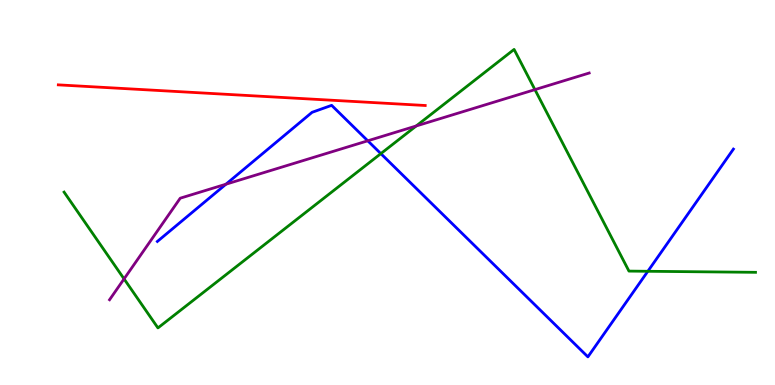[{'lines': ['blue', 'red'], 'intersections': []}, {'lines': ['green', 'red'], 'intersections': []}, {'lines': ['purple', 'red'], 'intersections': []}, {'lines': ['blue', 'green'], 'intersections': [{'x': 4.91, 'y': 6.01}, {'x': 8.36, 'y': 2.95}]}, {'lines': ['blue', 'purple'], 'intersections': [{'x': 2.92, 'y': 5.22}, {'x': 4.75, 'y': 6.34}]}, {'lines': ['green', 'purple'], 'intersections': [{'x': 1.6, 'y': 2.76}, {'x': 5.37, 'y': 6.73}, {'x': 6.9, 'y': 7.67}]}]